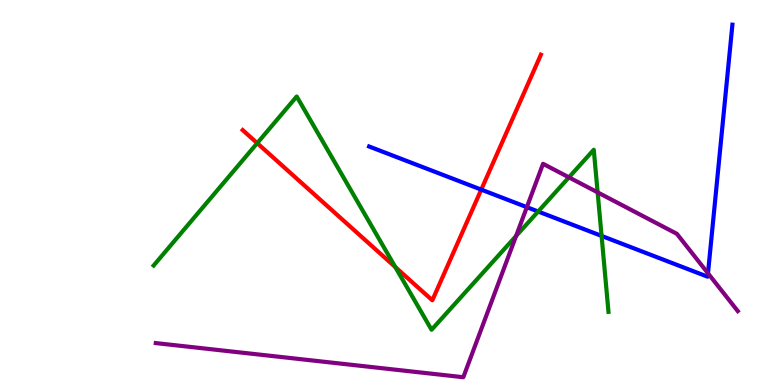[{'lines': ['blue', 'red'], 'intersections': [{'x': 6.21, 'y': 5.07}]}, {'lines': ['green', 'red'], 'intersections': [{'x': 3.32, 'y': 6.28}, {'x': 5.1, 'y': 3.06}]}, {'lines': ['purple', 'red'], 'intersections': []}, {'lines': ['blue', 'green'], 'intersections': [{'x': 6.94, 'y': 4.51}, {'x': 7.76, 'y': 3.87}]}, {'lines': ['blue', 'purple'], 'intersections': [{'x': 6.8, 'y': 4.62}, {'x': 9.14, 'y': 2.9}]}, {'lines': ['green', 'purple'], 'intersections': [{'x': 6.66, 'y': 3.87}, {'x': 7.34, 'y': 5.39}, {'x': 7.71, 'y': 5.0}]}]